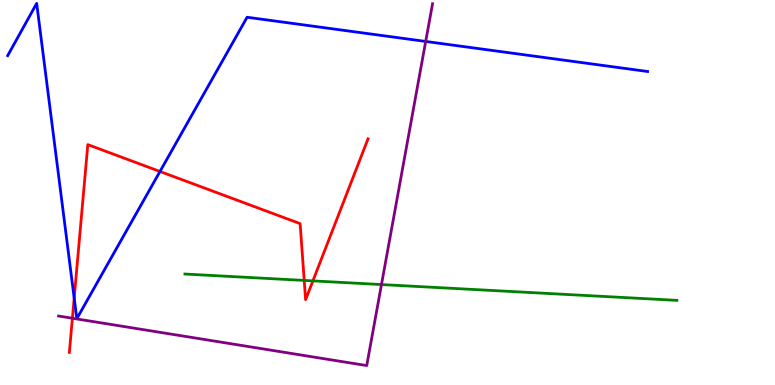[{'lines': ['blue', 'red'], 'intersections': [{'x': 0.957, 'y': 2.26}, {'x': 2.06, 'y': 5.55}]}, {'lines': ['green', 'red'], 'intersections': [{'x': 3.93, 'y': 2.72}, {'x': 4.04, 'y': 2.7}]}, {'lines': ['purple', 'red'], 'intersections': [{'x': 0.934, 'y': 1.73}]}, {'lines': ['blue', 'green'], 'intersections': []}, {'lines': ['blue', 'purple'], 'intersections': [{'x': 5.49, 'y': 8.92}]}, {'lines': ['green', 'purple'], 'intersections': [{'x': 4.92, 'y': 2.61}]}]